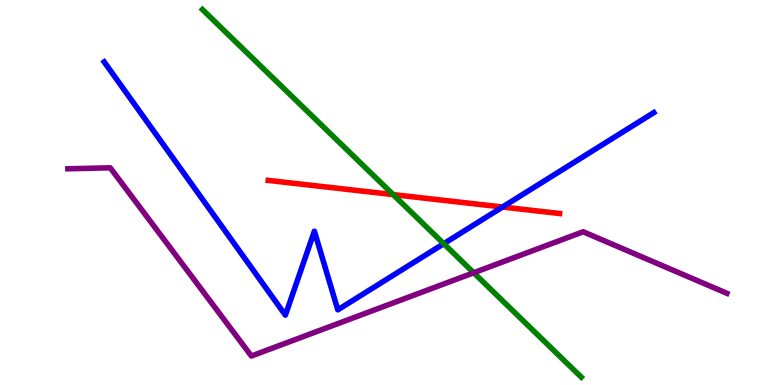[{'lines': ['blue', 'red'], 'intersections': [{'x': 6.48, 'y': 4.62}]}, {'lines': ['green', 'red'], 'intersections': [{'x': 5.07, 'y': 4.95}]}, {'lines': ['purple', 'red'], 'intersections': []}, {'lines': ['blue', 'green'], 'intersections': [{'x': 5.73, 'y': 3.67}]}, {'lines': ['blue', 'purple'], 'intersections': []}, {'lines': ['green', 'purple'], 'intersections': [{'x': 6.11, 'y': 2.92}]}]